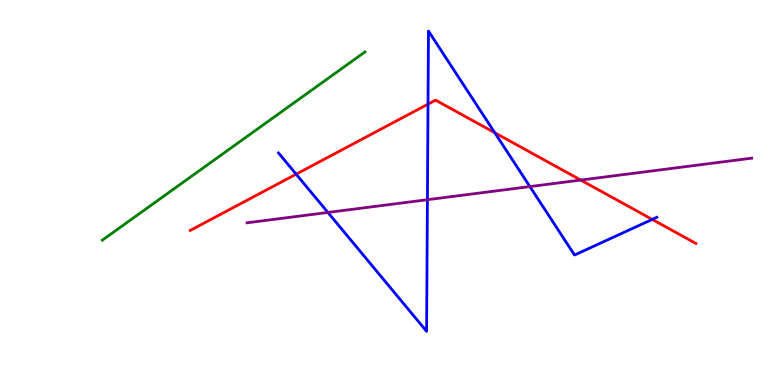[{'lines': ['blue', 'red'], 'intersections': [{'x': 3.82, 'y': 5.48}, {'x': 5.52, 'y': 7.3}, {'x': 6.38, 'y': 6.55}, {'x': 8.42, 'y': 4.3}]}, {'lines': ['green', 'red'], 'intersections': []}, {'lines': ['purple', 'red'], 'intersections': [{'x': 7.49, 'y': 5.32}]}, {'lines': ['blue', 'green'], 'intersections': []}, {'lines': ['blue', 'purple'], 'intersections': [{'x': 4.23, 'y': 4.48}, {'x': 5.52, 'y': 4.81}, {'x': 6.84, 'y': 5.15}]}, {'lines': ['green', 'purple'], 'intersections': []}]